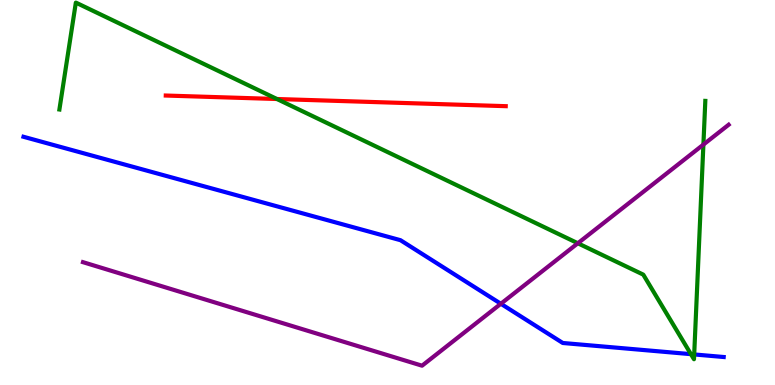[{'lines': ['blue', 'red'], 'intersections': []}, {'lines': ['green', 'red'], 'intersections': [{'x': 3.57, 'y': 7.43}]}, {'lines': ['purple', 'red'], 'intersections': []}, {'lines': ['blue', 'green'], 'intersections': [{'x': 8.92, 'y': 0.801}, {'x': 8.96, 'y': 0.794}]}, {'lines': ['blue', 'purple'], 'intersections': [{'x': 6.46, 'y': 2.11}]}, {'lines': ['green', 'purple'], 'intersections': [{'x': 7.46, 'y': 3.68}, {'x': 9.08, 'y': 6.24}]}]